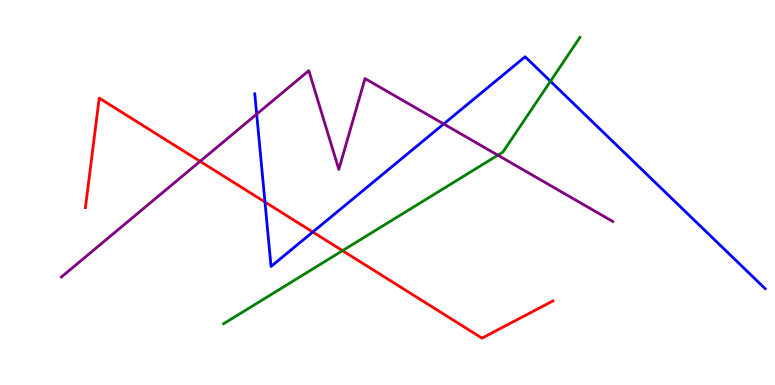[{'lines': ['blue', 'red'], 'intersections': [{'x': 3.42, 'y': 4.75}, {'x': 4.04, 'y': 3.97}]}, {'lines': ['green', 'red'], 'intersections': [{'x': 4.42, 'y': 3.49}]}, {'lines': ['purple', 'red'], 'intersections': [{'x': 2.58, 'y': 5.81}]}, {'lines': ['blue', 'green'], 'intersections': [{'x': 7.1, 'y': 7.89}]}, {'lines': ['blue', 'purple'], 'intersections': [{'x': 3.31, 'y': 7.04}, {'x': 5.73, 'y': 6.78}]}, {'lines': ['green', 'purple'], 'intersections': [{'x': 6.42, 'y': 5.97}]}]